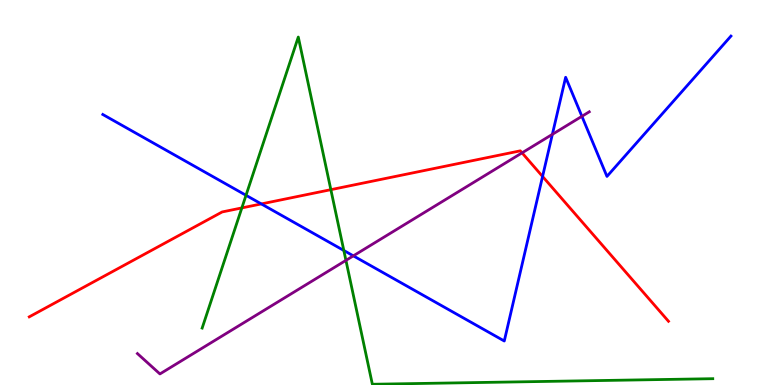[{'lines': ['blue', 'red'], 'intersections': [{'x': 3.37, 'y': 4.7}, {'x': 7.0, 'y': 5.42}]}, {'lines': ['green', 'red'], 'intersections': [{'x': 3.12, 'y': 4.6}, {'x': 4.27, 'y': 5.07}]}, {'lines': ['purple', 'red'], 'intersections': [{'x': 6.74, 'y': 6.03}]}, {'lines': ['blue', 'green'], 'intersections': [{'x': 3.17, 'y': 4.93}, {'x': 4.44, 'y': 3.49}]}, {'lines': ['blue', 'purple'], 'intersections': [{'x': 4.56, 'y': 3.35}, {'x': 7.13, 'y': 6.51}, {'x': 7.51, 'y': 6.98}]}, {'lines': ['green', 'purple'], 'intersections': [{'x': 4.46, 'y': 3.24}]}]